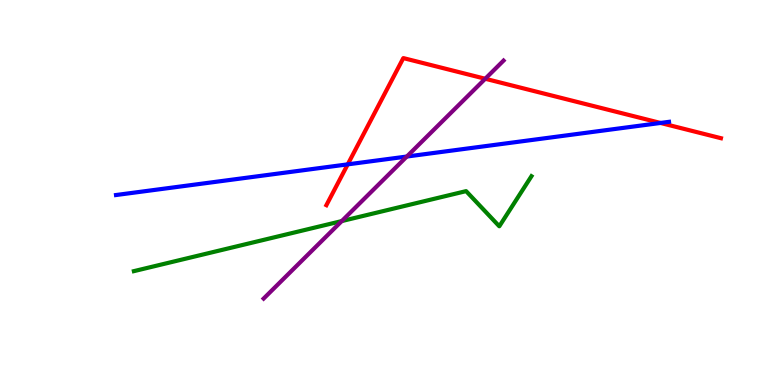[{'lines': ['blue', 'red'], 'intersections': [{'x': 4.49, 'y': 5.73}, {'x': 8.52, 'y': 6.81}]}, {'lines': ['green', 'red'], 'intersections': []}, {'lines': ['purple', 'red'], 'intersections': [{'x': 6.26, 'y': 7.95}]}, {'lines': ['blue', 'green'], 'intersections': []}, {'lines': ['blue', 'purple'], 'intersections': [{'x': 5.25, 'y': 5.93}]}, {'lines': ['green', 'purple'], 'intersections': [{'x': 4.41, 'y': 4.26}]}]